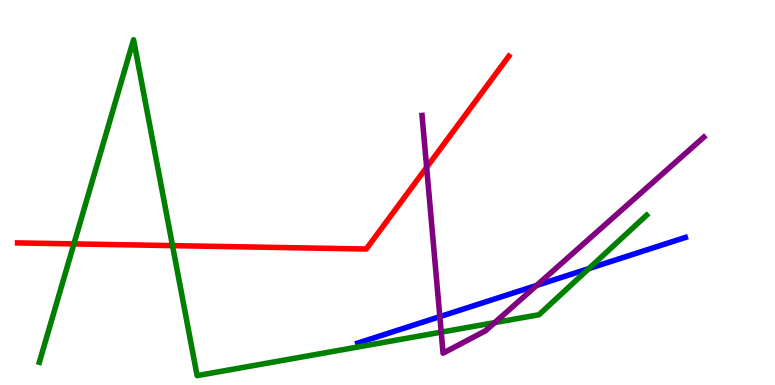[{'lines': ['blue', 'red'], 'intersections': []}, {'lines': ['green', 'red'], 'intersections': [{'x': 0.954, 'y': 3.67}, {'x': 2.23, 'y': 3.62}]}, {'lines': ['purple', 'red'], 'intersections': [{'x': 5.51, 'y': 5.65}]}, {'lines': ['blue', 'green'], 'intersections': [{'x': 7.6, 'y': 3.02}]}, {'lines': ['blue', 'purple'], 'intersections': [{'x': 5.68, 'y': 1.78}, {'x': 6.92, 'y': 2.59}]}, {'lines': ['green', 'purple'], 'intersections': [{'x': 5.69, 'y': 1.37}, {'x': 6.38, 'y': 1.62}]}]